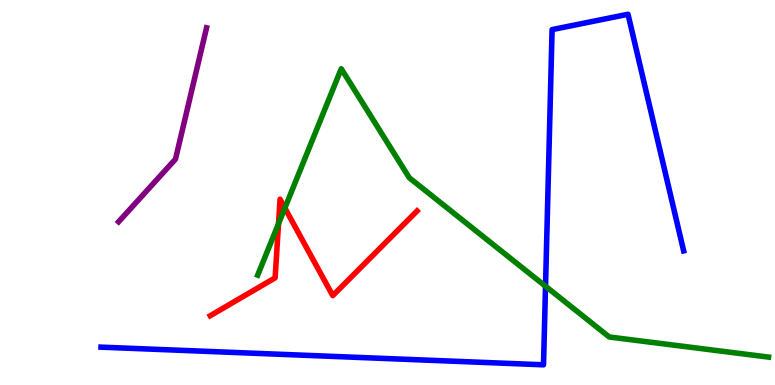[{'lines': ['blue', 'red'], 'intersections': []}, {'lines': ['green', 'red'], 'intersections': [{'x': 3.59, 'y': 4.19}, {'x': 3.68, 'y': 4.6}]}, {'lines': ['purple', 'red'], 'intersections': []}, {'lines': ['blue', 'green'], 'intersections': [{'x': 7.04, 'y': 2.57}]}, {'lines': ['blue', 'purple'], 'intersections': []}, {'lines': ['green', 'purple'], 'intersections': []}]